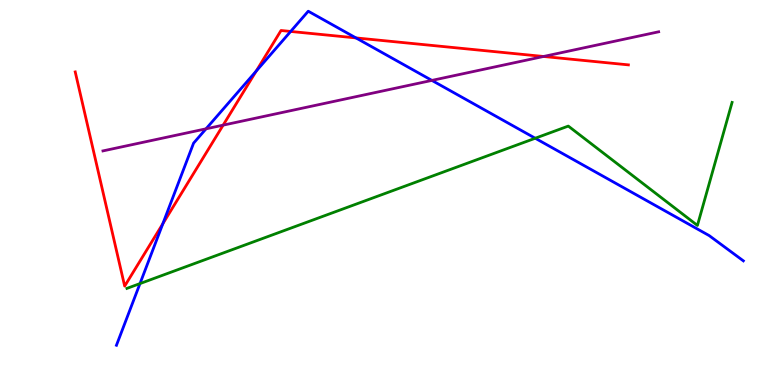[{'lines': ['blue', 'red'], 'intersections': [{'x': 2.1, 'y': 4.19}, {'x': 3.31, 'y': 8.15}, {'x': 3.75, 'y': 9.18}, {'x': 4.59, 'y': 9.02}]}, {'lines': ['green', 'red'], 'intersections': []}, {'lines': ['purple', 'red'], 'intersections': [{'x': 2.88, 'y': 6.75}, {'x': 7.01, 'y': 8.53}]}, {'lines': ['blue', 'green'], 'intersections': [{'x': 1.81, 'y': 2.63}, {'x': 6.91, 'y': 6.41}]}, {'lines': ['blue', 'purple'], 'intersections': [{'x': 2.66, 'y': 6.65}, {'x': 5.57, 'y': 7.91}]}, {'lines': ['green', 'purple'], 'intersections': []}]